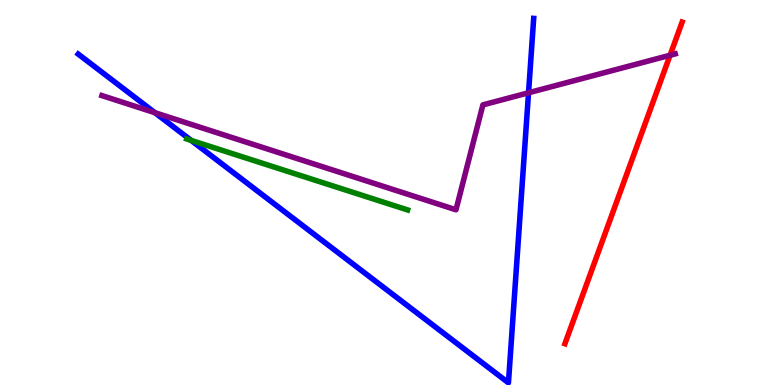[{'lines': ['blue', 'red'], 'intersections': []}, {'lines': ['green', 'red'], 'intersections': []}, {'lines': ['purple', 'red'], 'intersections': [{'x': 8.65, 'y': 8.56}]}, {'lines': ['blue', 'green'], 'intersections': [{'x': 2.47, 'y': 6.35}]}, {'lines': ['blue', 'purple'], 'intersections': [{'x': 2.0, 'y': 7.07}, {'x': 6.82, 'y': 7.59}]}, {'lines': ['green', 'purple'], 'intersections': []}]